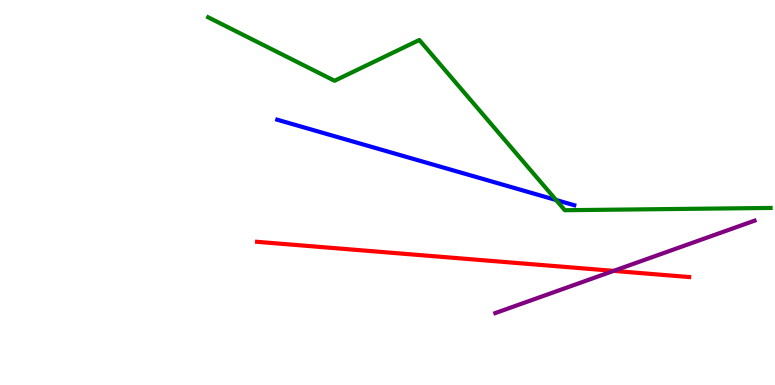[{'lines': ['blue', 'red'], 'intersections': []}, {'lines': ['green', 'red'], 'intersections': []}, {'lines': ['purple', 'red'], 'intersections': [{'x': 7.92, 'y': 2.96}]}, {'lines': ['blue', 'green'], 'intersections': [{'x': 7.18, 'y': 4.81}]}, {'lines': ['blue', 'purple'], 'intersections': []}, {'lines': ['green', 'purple'], 'intersections': []}]